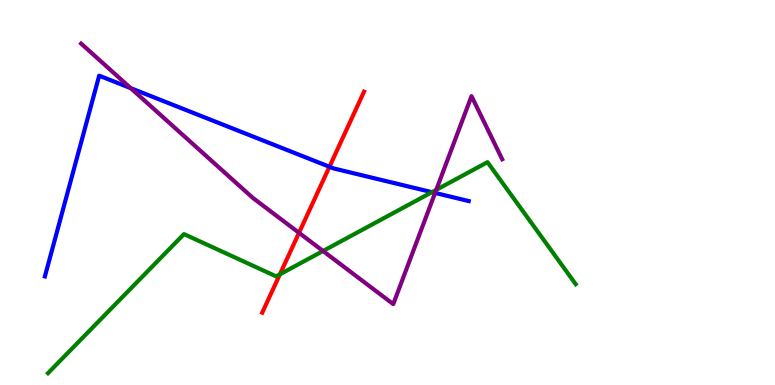[{'lines': ['blue', 'red'], 'intersections': [{'x': 4.25, 'y': 5.67}]}, {'lines': ['green', 'red'], 'intersections': [{'x': 3.61, 'y': 2.88}]}, {'lines': ['purple', 'red'], 'intersections': [{'x': 3.86, 'y': 3.95}]}, {'lines': ['blue', 'green'], 'intersections': [{'x': 5.57, 'y': 5.01}]}, {'lines': ['blue', 'purple'], 'intersections': [{'x': 1.69, 'y': 7.71}, {'x': 5.61, 'y': 4.99}]}, {'lines': ['green', 'purple'], 'intersections': [{'x': 4.17, 'y': 3.48}, {'x': 5.63, 'y': 5.07}]}]